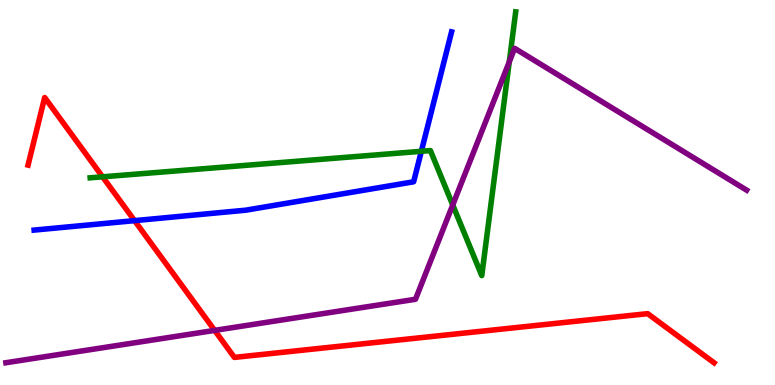[{'lines': ['blue', 'red'], 'intersections': [{'x': 1.74, 'y': 4.27}]}, {'lines': ['green', 'red'], 'intersections': [{'x': 1.32, 'y': 5.41}]}, {'lines': ['purple', 'red'], 'intersections': [{'x': 2.77, 'y': 1.42}]}, {'lines': ['blue', 'green'], 'intersections': [{'x': 5.44, 'y': 6.07}]}, {'lines': ['blue', 'purple'], 'intersections': []}, {'lines': ['green', 'purple'], 'intersections': [{'x': 5.84, 'y': 4.68}, {'x': 6.57, 'y': 8.39}]}]